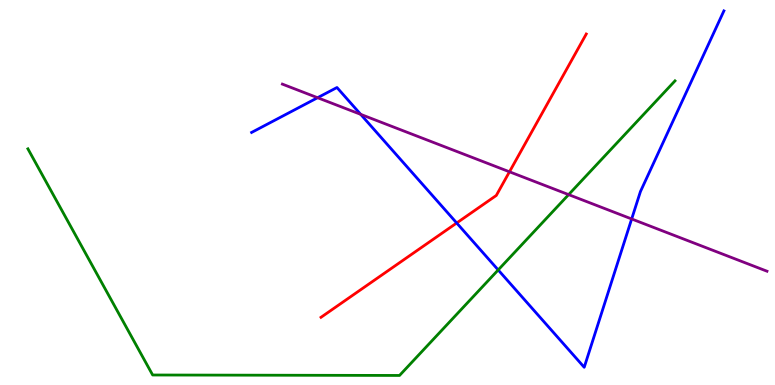[{'lines': ['blue', 'red'], 'intersections': [{'x': 5.89, 'y': 4.21}]}, {'lines': ['green', 'red'], 'intersections': []}, {'lines': ['purple', 'red'], 'intersections': [{'x': 6.57, 'y': 5.54}]}, {'lines': ['blue', 'green'], 'intersections': [{'x': 6.43, 'y': 2.99}]}, {'lines': ['blue', 'purple'], 'intersections': [{'x': 4.1, 'y': 7.46}, {'x': 4.65, 'y': 7.03}, {'x': 8.15, 'y': 4.31}]}, {'lines': ['green', 'purple'], 'intersections': [{'x': 7.34, 'y': 4.94}]}]